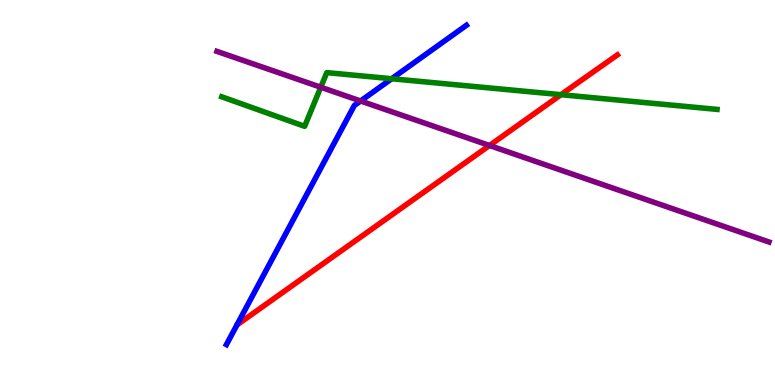[{'lines': ['blue', 'red'], 'intersections': []}, {'lines': ['green', 'red'], 'intersections': [{'x': 7.24, 'y': 7.54}]}, {'lines': ['purple', 'red'], 'intersections': [{'x': 6.32, 'y': 6.22}]}, {'lines': ['blue', 'green'], 'intersections': [{'x': 5.05, 'y': 7.95}]}, {'lines': ['blue', 'purple'], 'intersections': [{'x': 4.65, 'y': 7.38}]}, {'lines': ['green', 'purple'], 'intersections': [{'x': 4.14, 'y': 7.73}]}]